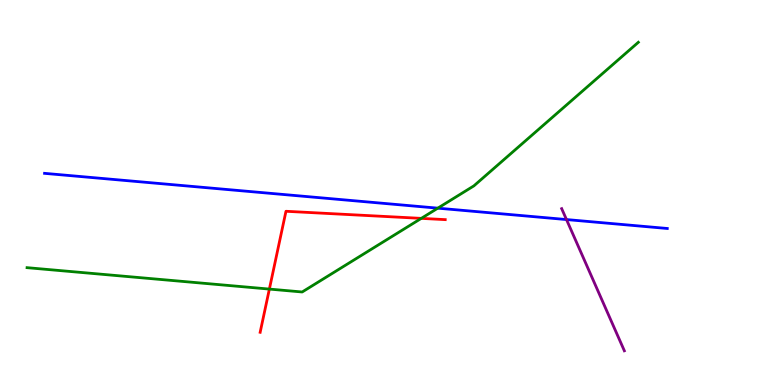[{'lines': ['blue', 'red'], 'intersections': []}, {'lines': ['green', 'red'], 'intersections': [{'x': 3.48, 'y': 2.49}, {'x': 5.44, 'y': 4.33}]}, {'lines': ['purple', 'red'], 'intersections': []}, {'lines': ['blue', 'green'], 'intersections': [{'x': 5.65, 'y': 4.59}]}, {'lines': ['blue', 'purple'], 'intersections': [{'x': 7.31, 'y': 4.3}]}, {'lines': ['green', 'purple'], 'intersections': []}]